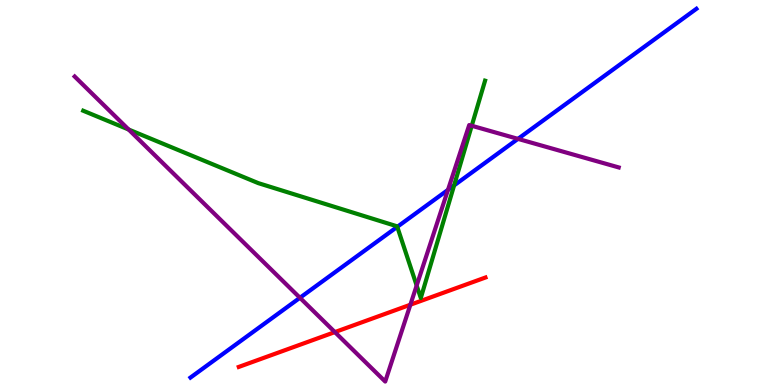[{'lines': ['blue', 'red'], 'intersections': []}, {'lines': ['green', 'red'], 'intersections': []}, {'lines': ['purple', 'red'], 'intersections': [{'x': 4.32, 'y': 1.37}, {'x': 5.3, 'y': 2.09}]}, {'lines': ['blue', 'green'], 'intersections': [{'x': 5.13, 'y': 4.11}, {'x': 5.86, 'y': 5.18}]}, {'lines': ['blue', 'purple'], 'intersections': [{'x': 3.87, 'y': 2.27}, {'x': 5.78, 'y': 5.07}, {'x': 6.68, 'y': 6.39}]}, {'lines': ['green', 'purple'], 'intersections': [{'x': 1.66, 'y': 6.64}, {'x': 5.38, 'y': 2.58}, {'x': 6.09, 'y': 6.73}]}]